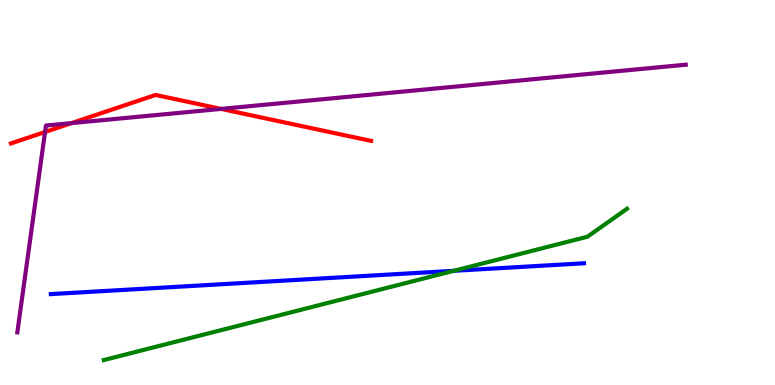[{'lines': ['blue', 'red'], 'intersections': []}, {'lines': ['green', 'red'], 'intersections': []}, {'lines': ['purple', 'red'], 'intersections': [{'x': 0.581, 'y': 6.57}, {'x': 0.924, 'y': 6.8}, {'x': 2.85, 'y': 7.17}]}, {'lines': ['blue', 'green'], 'intersections': [{'x': 5.86, 'y': 2.97}]}, {'lines': ['blue', 'purple'], 'intersections': []}, {'lines': ['green', 'purple'], 'intersections': []}]